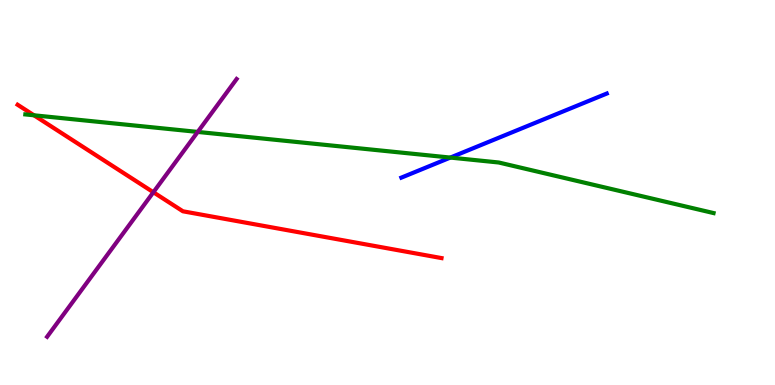[{'lines': ['blue', 'red'], 'intersections': []}, {'lines': ['green', 'red'], 'intersections': [{'x': 0.438, 'y': 7.01}]}, {'lines': ['purple', 'red'], 'intersections': [{'x': 1.98, 'y': 5.01}]}, {'lines': ['blue', 'green'], 'intersections': [{'x': 5.81, 'y': 5.91}]}, {'lines': ['blue', 'purple'], 'intersections': []}, {'lines': ['green', 'purple'], 'intersections': [{'x': 2.55, 'y': 6.57}]}]